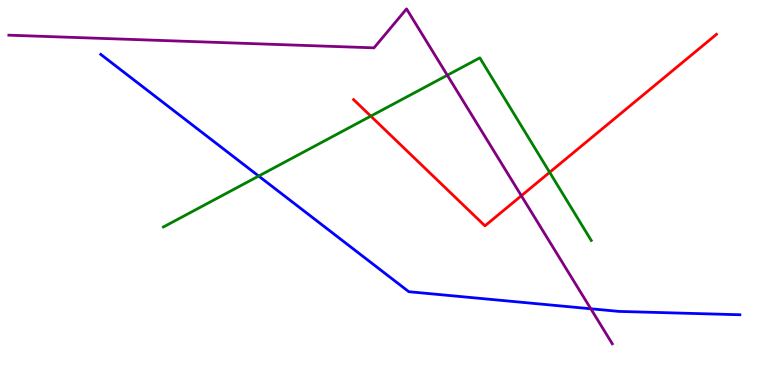[{'lines': ['blue', 'red'], 'intersections': []}, {'lines': ['green', 'red'], 'intersections': [{'x': 4.78, 'y': 6.98}, {'x': 7.09, 'y': 5.52}]}, {'lines': ['purple', 'red'], 'intersections': [{'x': 6.73, 'y': 4.92}]}, {'lines': ['blue', 'green'], 'intersections': [{'x': 3.34, 'y': 5.43}]}, {'lines': ['blue', 'purple'], 'intersections': [{'x': 7.62, 'y': 1.98}]}, {'lines': ['green', 'purple'], 'intersections': [{'x': 5.77, 'y': 8.05}]}]